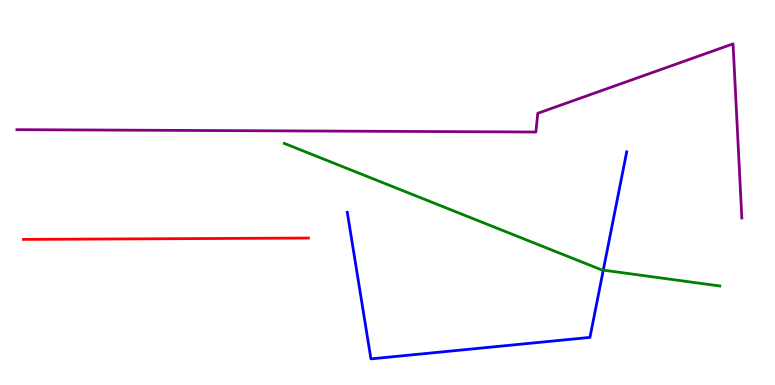[{'lines': ['blue', 'red'], 'intersections': []}, {'lines': ['green', 'red'], 'intersections': []}, {'lines': ['purple', 'red'], 'intersections': []}, {'lines': ['blue', 'green'], 'intersections': [{'x': 7.78, 'y': 2.98}]}, {'lines': ['blue', 'purple'], 'intersections': []}, {'lines': ['green', 'purple'], 'intersections': []}]